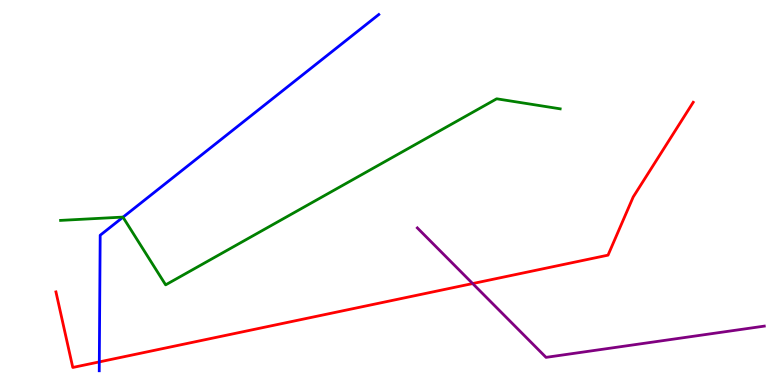[{'lines': ['blue', 'red'], 'intersections': [{'x': 1.28, 'y': 0.6}]}, {'lines': ['green', 'red'], 'intersections': []}, {'lines': ['purple', 'red'], 'intersections': [{'x': 6.1, 'y': 2.63}]}, {'lines': ['blue', 'green'], 'intersections': [{'x': 1.59, 'y': 4.36}]}, {'lines': ['blue', 'purple'], 'intersections': []}, {'lines': ['green', 'purple'], 'intersections': []}]